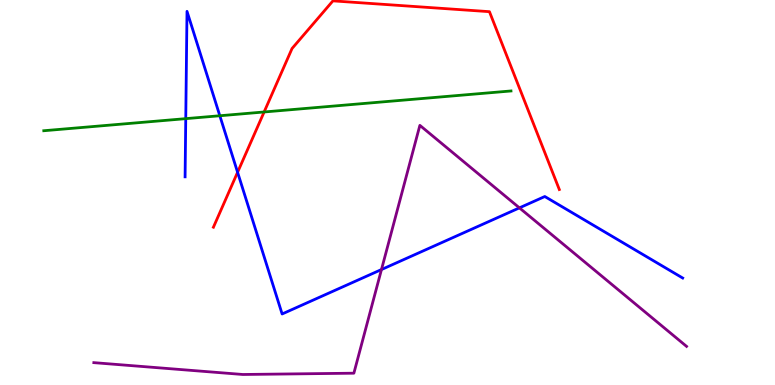[{'lines': ['blue', 'red'], 'intersections': [{'x': 3.07, 'y': 5.53}]}, {'lines': ['green', 'red'], 'intersections': [{'x': 3.41, 'y': 7.09}]}, {'lines': ['purple', 'red'], 'intersections': []}, {'lines': ['blue', 'green'], 'intersections': [{'x': 2.4, 'y': 6.92}, {'x': 2.84, 'y': 6.99}]}, {'lines': ['blue', 'purple'], 'intersections': [{'x': 4.92, 'y': 3.0}, {'x': 6.7, 'y': 4.6}]}, {'lines': ['green', 'purple'], 'intersections': []}]